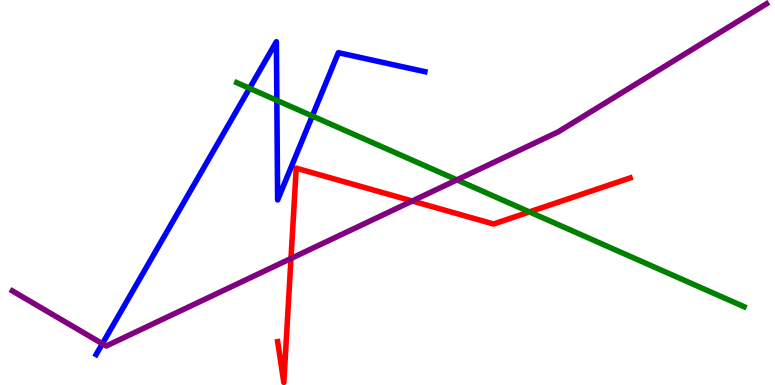[{'lines': ['blue', 'red'], 'intersections': []}, {'lines': ['green', 'red'], 'intersections': [{'x': 6.83, 'y': 4.5}]}, {'lines': ['purple', 'red'], 'intersections': [{'x': 3.75, 'y': 3.29}, {'x': 5.32, 'y': 4.78}]}, {'lines': ['blue', 'green'], 'intersections': [{'x': 3.22, 'y': 7.71}, {'x': 3.57, 'y': 7.39}, {'x': 4.03, 'y': 6.99}]}, {'lines': ['blue', 'purple'], 'intersections': [{'x': 1.32, 'y': 1.07}]}, {'lines': ['green', 'purple'], 'intersections': [{'x': 5.9, 'y': 5.33}]}]